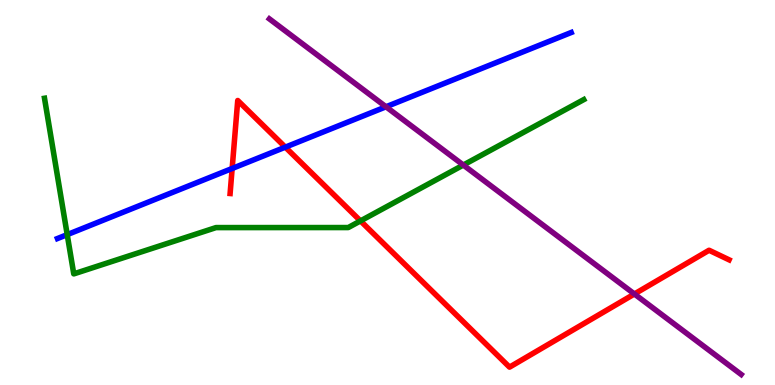[{'lines': ['blue', 'red'], 'intersections': [{'x': 3.0, 'y': 5.62}, {'x': 3.68, 'y': 6.18}]}, {'lines': ['green', 'red'], 'intersections': [{'x': 4.65, 'y': 4.26}]}, {'lines': ['purple', 'red'], 'intersections': [{'x': 8.19, 'y': 2.36}]}, {'lines': ['blue', 'green'], 'intersections': [{'x': 0.867, 'y': 3.91}]}, {'lines': ['blue', 'purple'], 'intersections': [{'x': 4.98, 'y': 7.23}]}, {'lines': ['green', 'purple'], 'intersections': [{'x': 5.98, 'y': 5.71}]}]